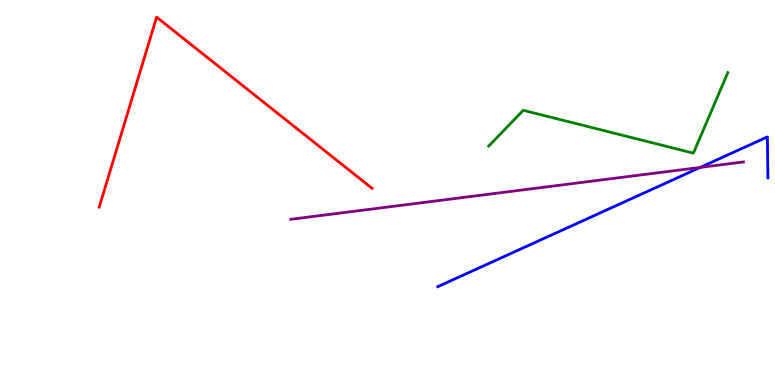[{'lines': ['blue', 'red'], 'intersections': []}, {'lines': ['green', 'red'], 'intersections': []}, {'lines': ['purple', 'red'], 'intersections': []}, {'lines': ['blue', 'green'], 'intersections': []}, {'lines': ['blue', 'purple'], 'intersections': [{'x': 9.04, 'y': 5.65}]}, {'lines': ['green', 'purple'], 'intersections': []}]